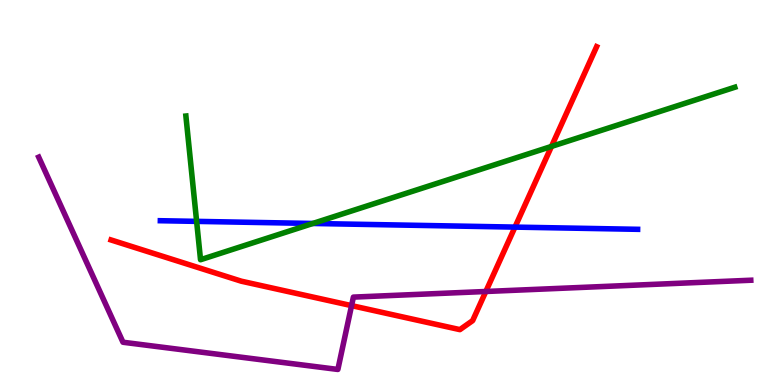[{'lines': ['blue', 'red'], 'intersections': [{'x': 6.64, 'y': 4.1}]}, {'lines': ['green', 'red'], 'intersections': [{'x': 7.12, 'y': 6.2}]}, {'lines': ['purple', 'red'], 'intersections': [{'x': 4.54, 'y': 2.06}, {'x': 6.27, 'y': 2.43}]}, {'lines': ['blue', 'green'], 'intersections': [{'x': 2.54, 'y': 4.25}, {'x': 4.04, 'y': 4.2}]}, {'lines': ['blue', 'purple'], 'intersections': []}, {'lines': ['green', 'purple'], 'intersections': []}]